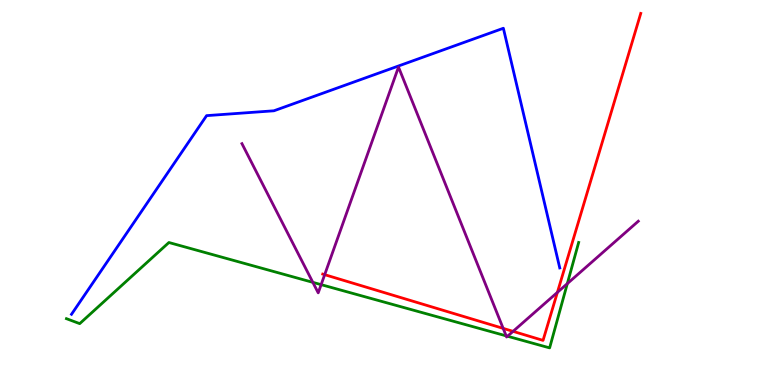[{'lines': ['blue', 'red'], 'intersections': []}, {'lines': ['green', 'red'], 'intersections': []}, {'lines': ['purple', 'red'], 'intersections': [{'x': 4.19, 'y': 2.87}, {'x': 6.49, 'y': 1.47}, {'x': 6.62, 'y': 1.39}, {'x': 7.19, 'y': 2.41}]}, {'lines': ['blue', 'green'], 'intersections': []}, {'lines': ['blue', 'purple'], 'intersections': []}, {'lines': ['green', 'purple'], 'intersections': [{'x': 4.04, 'y': 2.67}, {'x': 4.14, 'y': 2.61}, {'x': 6.53, 'y': 1.28}, {'x': 6.55, 'y': 1.27}, {'x': 7.32, 'y': 2.63}]}]